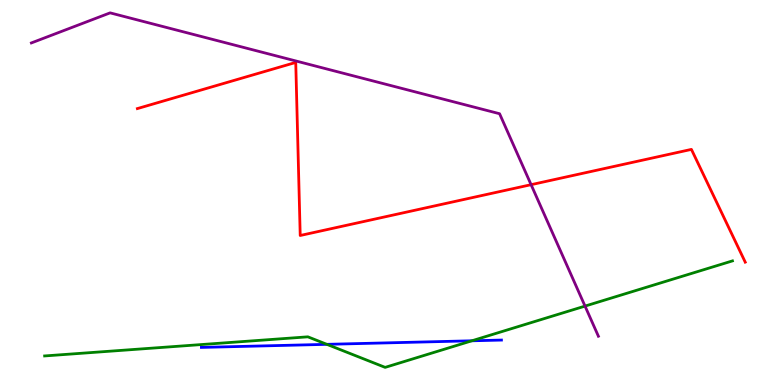[{'lines': ['blue', 'red'], 'intersections': []}, {'lines': ['green', 'red'], 'intersections': []}, {'lines': ['purple', 'red'], 'intersections': [{'x': 6.85, 'y': 5.2}]}, {'lines': ['blue', 'green'], 'intersections': [{'x': 4.22, 'y': 1.06}, {'x': 6.09, 'y': 1.15}]}, {'lines': ['blue', 'purple'], 'intersections': []}, {'lines': ['green', 'purple'], 'intersections': [{'x': 7.55, 'y': 2.05}]}]